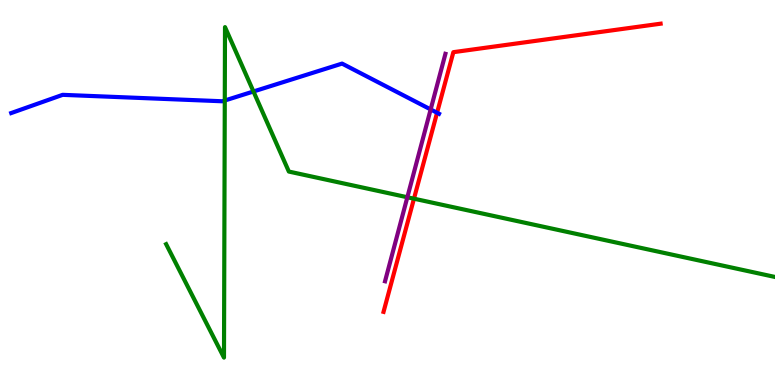[{'lines': ['blue', 'red'], 'intersections': [{'x': 5.64, 'y': 7.07}]}, {'lines': ['green', 'red'], 'intersections': [{'x': 5.34, 'y': 4.84}]}, {'lines': ['purple', 'red'], 'intersections': []}, {'lines': ['blue', 'green'], 'intersections': [{'x': 2.9, 'y': 7.39}, {'x': 3.27, 'y': 7.62}]}, {'lines': ['blue', 'purple'], 'intersections': [{'x': 5.56, 'y': 7.16}]}, {'lines': ['green', 'purple'], 'intersections': [{'x': 5.26, 'y': 4.88}]}]